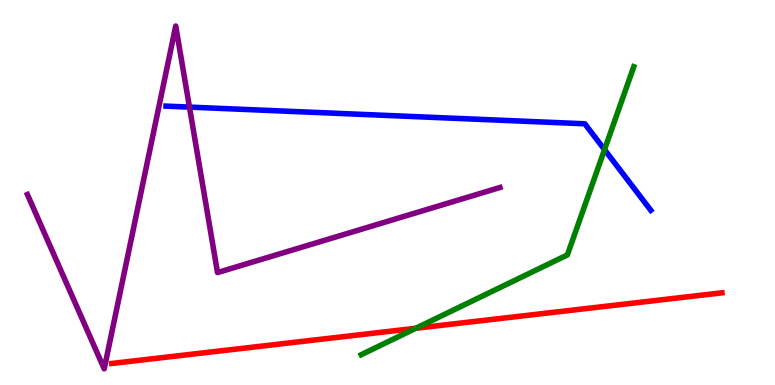[{'lines': ['blue', 'red'], 'intersections': []}, {'lines': ['green', 'red'], 'intersections': [{'x': 5.37, 'y': 1.47}]}, {'lines': ['purple', 'red'], 'intersections': []}, {'lines': ['blue', 'green'], 'intersections': [{'x': 7.8, 'y': 6.11}]}, {'lines': ['blue', 'purple'], 'intersections': [{'x': 2.44, 'y': 7.22}]}, {'lines': ['green', 'purple'], 'intersections': []}]